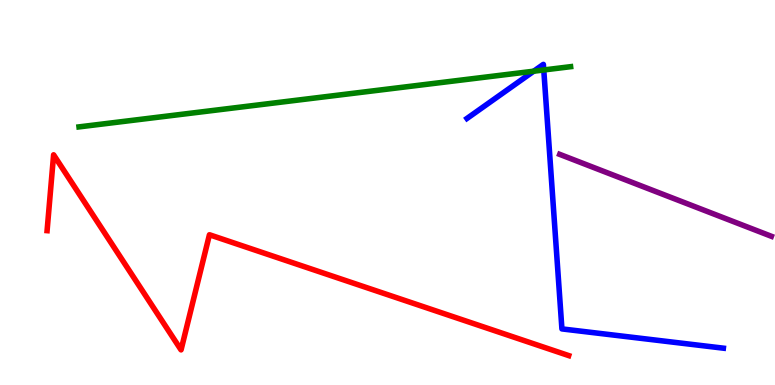[{'lines': ['blue', 'red'], 'intersections': []}, {'lines': ['green', 'red'], 'intersections': []}, {'lines': ['purple', 'red'], 'intersections': []}, {'lines': ['blue', 'green'], 'intersections': [{'x': 6.89, 'y': 8.15}, {'x': 7.02, 'y': 8.18}]}, {'lines': ['blue', 'purple'], 'intersections': []}, {'lines': ['green', 'purple'], 'intersections': []}]